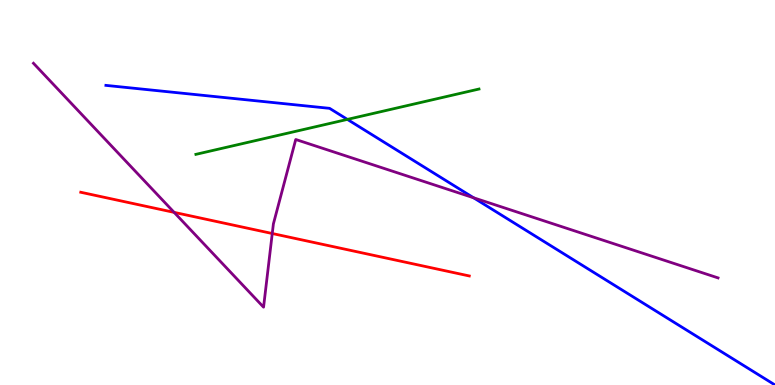[{'lines': ['blue', 'red'], 'intersections': []}, {'lines': ['green', 'red'], 'intersections': []}, {'lines': ['purple', 'red'], 'intersections': [{'x': 2.25, 'y': 4.48}, {'x': 3.51, 'y': 3.93}]}, {'lines': ['blue', 'green'], 'intersections': [{'x': 4.48, 'y': 6.9}]}, {'lines': ['blue', 'purple'], 'intersections': [{'x': 6.11, 'y': 4.86}]}, {'lines': ['green', 'purple'], 'intersections': []}]